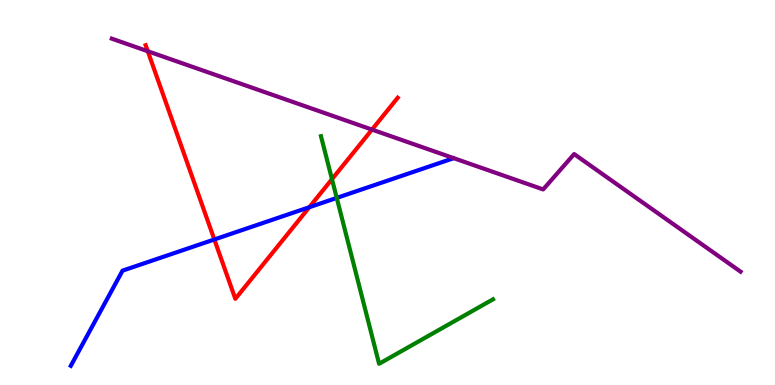[{'lines': ['blue', 'red'], 'intersections': [{'x': 2.77, 'y': 3.78}, {'x': 3.99, 'y': 4.62}]}, {'lines': ['green', 'red'], 'intersections': [{'x': 4.28, 'y': 5.35}]}, {'lines': ['purple', 'red'], 'intersections': [{'x': 1.91, 'y': 8.67}, {'x': 4.8, 'y': 6.63}]}, {'lines': ['blue', 'green'], 'intersections': [{'x': 4.35, 'y': 4.86}]}, {'lines': ['blue', 'purple'], 'intersections': []}, {'lines': ['green', 'purple'], 'intersections': []}]